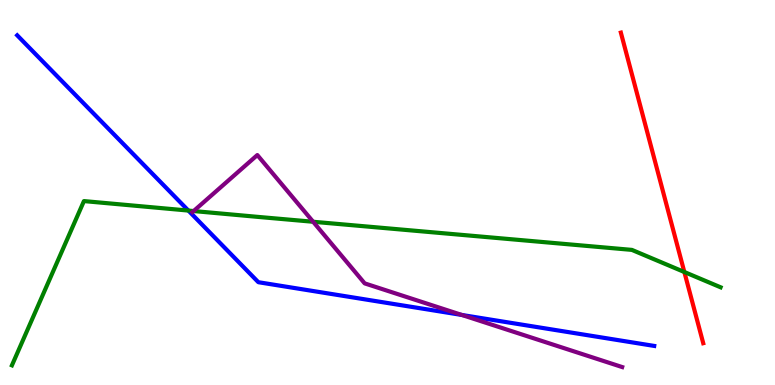[{'lines': ['blue', 'red'], 'intersections': []}, {'lines': ['green', 'red'], 'intersections': [{'x': 8.83, 'y': 2.93}]}, {'lines': ['purple', 'red'], 'intersections': []}, {'lines': ['blue', 'green'], 'intersections': [{'x': 2.43, 'y': 4.53}]}, {'lines': ['blue', 'purple'], 'intersections': [{'x': 5.96, 'y': 1.82}]}, {'lines': ['green', 'purple'], 'intersections': [{'x': 2.5, 'y': 4.52}, {'x': 4.04, 'y': 4.24}]}]